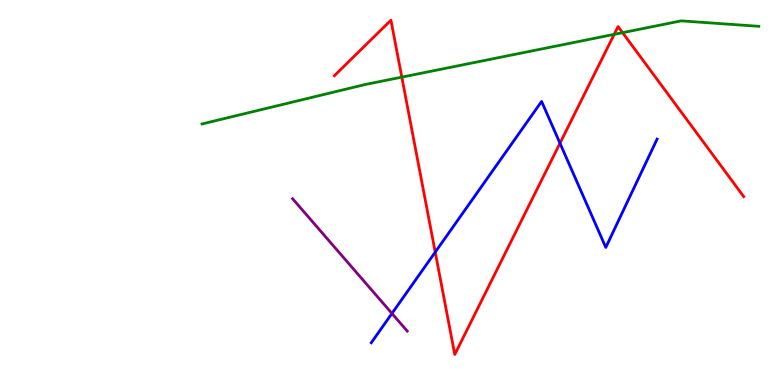[{'lines': ['blue', 'red'], 'intersections': [{'x': 5.62, 'y': 3.45}, {'x': 7.23, 'y': 6.28}]}, {'lines': ['green', 'red'], 'intersections': [{'x': 5.18, 'y': 8.0}, {'x': 7.92, 'y': 9.11}, {'x': 8.03, 'y': 9.15}]}, {'lines': ['purple', 'red'], 'intersections': []}, {'lines': ['blue', 'green'], 'intersections': []}, {'lines': ['blue', 'purple'], 'intersections': [{'x': 5.06, 'y': 1.86}]}, {'lines': ['green', 'purple'], 'intersections': []}]